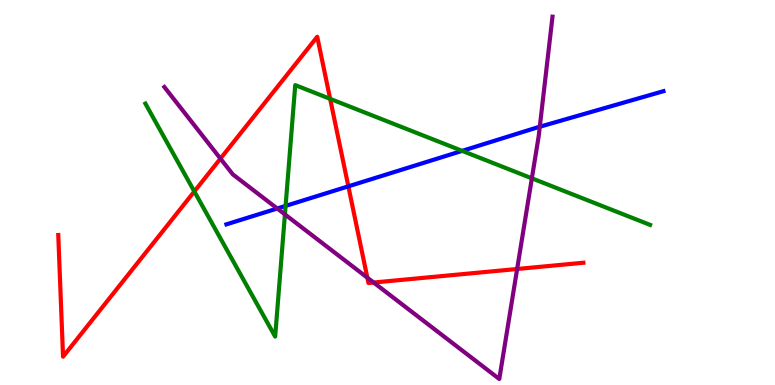[{'lines': ['blue', 'red'], 'intersections': [{'x': 4.49, 'y': 5.16}]}, {'lines': ['green', 'red'], 'intersections': [{'x': 2.51, 'y': 5.03}, {'x': 4.26, 'y': 7.43}]}, {'lines': ['purple', 'red'], 'intersections': [{'x': 2.84, 'y': 5.88}, {'x': 4.74, 'y': 2.79}, {'x': 4.82, 'y': 2.66}, {'x': 6.67, 'y': 3.01}]}, {'lines': ['blue', 'green'], 'intersections': [{'x': 3.69, 'y': 4.65}, {'x': 5.96, 'y': 6.08}]}, {'lines': ['blue', 'purple'], 'intersections': [{'x': 3.58, 'y': 4.58}, {'x': 6.97, 'y': 6.71}]}, {'lines': ['green', 'purple'], 'intersections': [{'x': 3.68, 'y': 4.43}, {'x': 6.86, 'y': 5.37}]}]